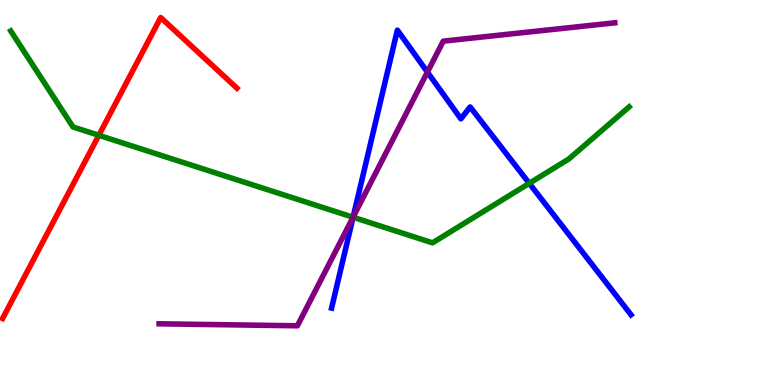[{'lines': ['blue', 'red'], 'intersections': []}, {'lines': ['green', 'red'], 'intersections': [{'x': 1.28, 'y': 6.49}]}, {'lines': ['purple', 'red'], 'intersections': []}, {'lines': ['blue', 'green'], 'intersections': [{'x': 4.56, 'y': 4.36}, {'x': 6.83, 'y': 5.24}]}, {'lines': ['blue', 'purple'], 'intersections': [{'x': 4.56, 'y': 4.36}, {'x': 5.51, 'y': 8.13}]}, {'lines': ['green', 'purple'], 'intersections': [{'x': 4.56, 'y': 4.36}]}]